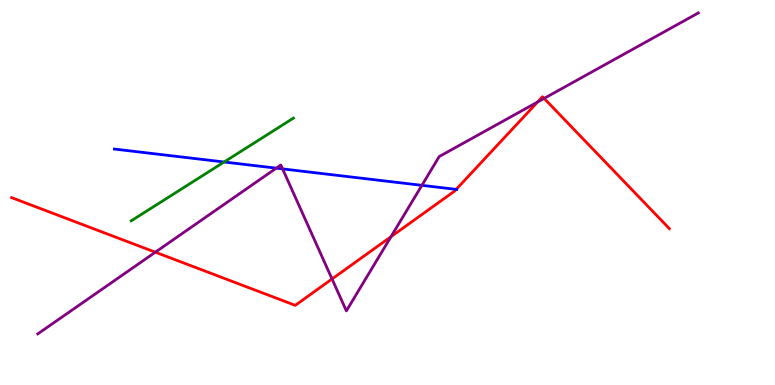[{'lines': ['blue', 'red'], 'intersections': [{'x': 5.89, 'y': 5.08}]}, {'lines': ['green', 'red'], 'intersections': []}, {'lines': ['purple', 'red'], 'intersections': [{'x': 2.0, 'y': 3.45}, {'x': 4.28, 'y': 2.75}, {'x': 5.05, 'y': 3.85}, {'x': 6.94, 'y': 7.35}, {'x': 7.02, 'y': 7.44}]}, {'lines': ['blue', 'green'], 'intersections': [{'x': 2.89, 'y': 5.79}]}, {'lines': ['blue', 'purple'], 'intersections': [{'x': 3.56, 'y': 5.63}, {'x': 3.65, 'y': 5.61}, {'x': 5.44, 'y': 5.19}]}, {'lines': ['green', 'purple'], 'intersections': []}]